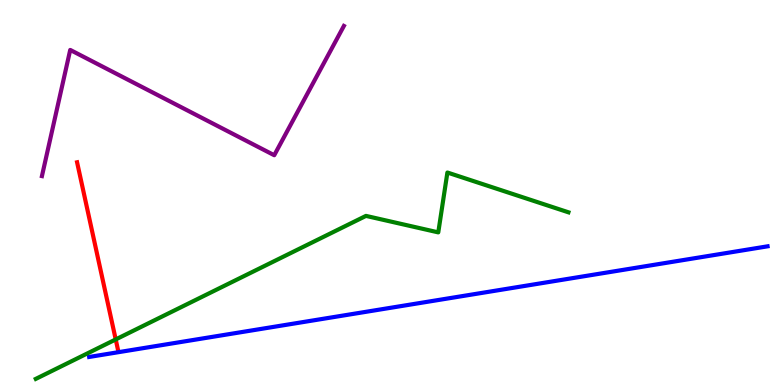[{'lines': ['blue', 'red'], 'intersections': []}, {'lines': ['green', 'red'], 'intersections': [{'x': 1.49, 'y': 1.18}]}, {'lines': ['purple', 'red'], 'intersections': []}, {'lines': ['blue', 'green'], 'intersections': []}, {'lines': ['blue', 'purple'], 'intersections': []}, {'lines': ['green', 'purple'], 'intersections': []}]